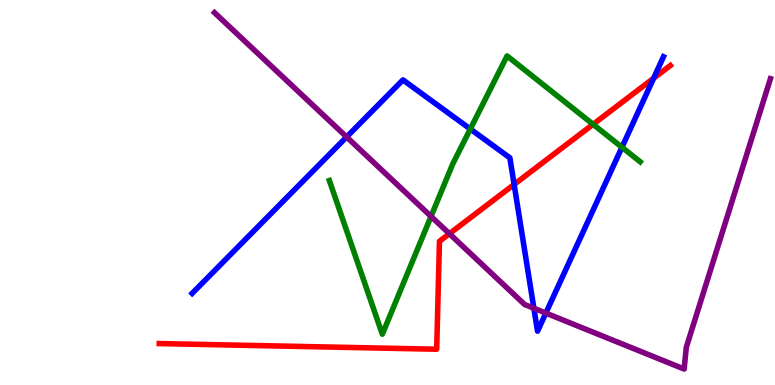[{'lines': ['blue', 'red'], 'intersections': [{'x': 6.63, 'y': 5.21}, {'x': 8.43, 'y': 7.97}]}, {'lines': ['green', 'red'], 'intersections': [{'x': 7.65, 'y': 6.77}]}, {'lines': ['purple', 'red'], 'intersections': [{'x': 5.8, 'y': 3.93}]}, {'lines': ['blue', 'green'], 'intersections': [{'x': 6.07, 'y': 6.65}, {'x': 8.03, 'y': 6.17}]}, {'lines': ['blue', 'purple'], 'intersections': [{'x': 4.47, 'y': 6.44}, {'x': 6.89, 'y': 1.99}, {'x': 7.04, 'y': 1.87}]}, {'lines': ['green', 'purple'], 'intersections': [{'x': 5.56, 'y': 4.38}]}]